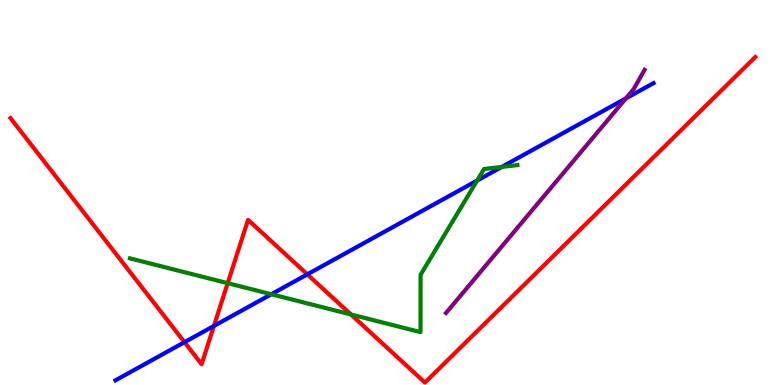[{'lines': ['blue', 'red'], 'intersections': [{'x': 2.38, 'y': 1.11}, {'x': 2.76, 'y': 1.53}, {'x': 3.97, 'y': 2.87}]}, {'lines': ['green', 'red'], 'intersections': [{'x': 2.94, 'y': 2.64}, {'x': 4.53, 'y': 1.83}]}, {'lines': ['purple', 'red'], 'intersections': []}, {'lines': ['blue', 'green'], 'intersections': [{'x': 3.5, 'y': 2.36}, {'x': 6.16, 'y': 5.31}, {'x': 6.48, 'y': 5.66}]}, {'lines': ['blue', 'purple'], 'intersections': [{'x': 8.08, 'y': 7.44}]}, {'lines': ['green', 'purple'], 'intersections': []}]